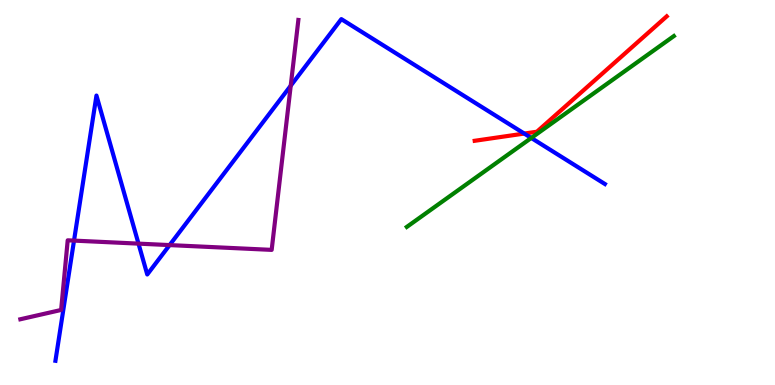[{'lines': ['blue', 'red'], 'intersections': [{'x': 6.76, 'y': 6.53}]}, {'lines': ['green', 'red'], 'intersections': []}, {'lines': ['purple', 'red'], 'intersections': []}, {'lines': ['blue', 'green'], 'intersections': [{'x': 6.86, 'y': 6.42}]}, {'lines': ['blue', 'purple'], 'intersections': [{'x': 0.955, 'y': 3.75}, {'x': 1.79, 'y': 3.67}, {'x': 2.19, 'y': 3.63}, {'x': 3.75, 'y': 7.77}]}, {'lines': ['green', 'purple'], 'intersections': []}]